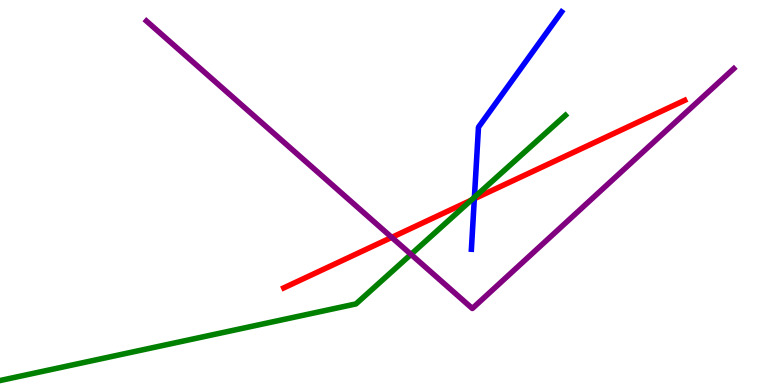[{'lines': ['blue', 'red'], 'intersections': [{'x': 6.12, 'y': 4.84}]}, {'lines': ['green', 'red'], 'intersections': [{'x': 6.08, 'y': 4.8}]}, {'lines': ['purple', 'red'], 'intersections': [{'x': 5.05, 'y': 3.83}]}, {'lines': ['blue', 'green'], 'intersections': [{'x': 6.12, 'y': 4.88}]}, {'lines': ['blue', 'purple'], 'intersections': []}, {'lines': ['green', 'purple'], 'intersections': [{'x': 5.3, 'y': 3.39}]}]